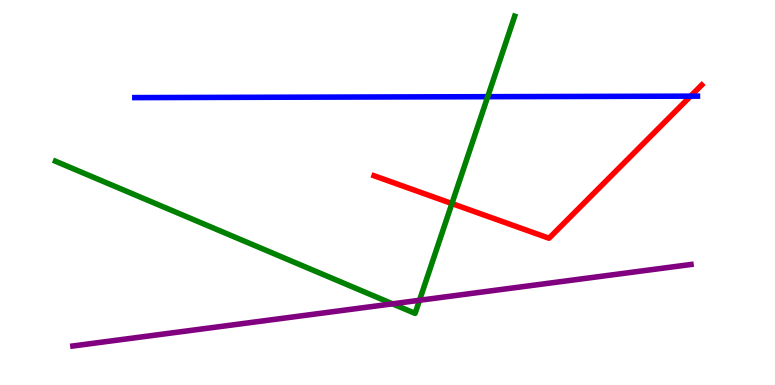[{'lines': ['blue', 'red'], 'intersections': [{'x': 8.91, 'y': 7.5}]}, {'lines': ['green', 'red'], 'intersections': [{'x': 5.83, 'y': 4.71}]}, {'lines': ['purple', 'red'], 'intersections': []}, {'lines': ['blue', 'green'], 'intersections': [{'x': 6.29, 'y': 7.49}]}, {'lines': ['blue', 'purple'], 'intersections': []}, {'lines': ['green', 'purple'], 'intersections': [{'x': 5.06, 'y': 2.11}, {'x': 5.41, 'y': 2.2}]}]